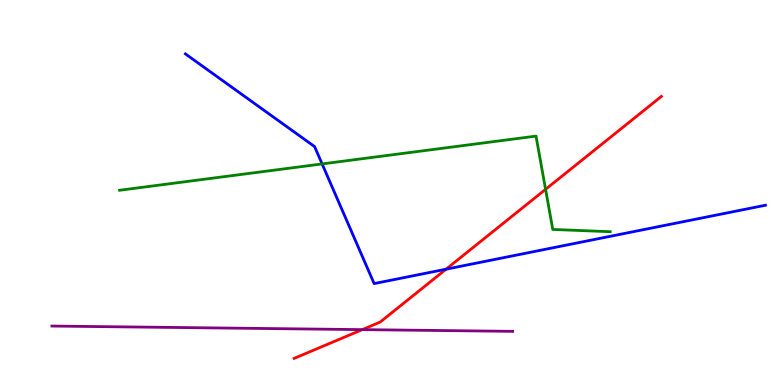[{'lines': ['blue', 'red'], 'intersections': [{'x': 5.76, 'y': 3.01}]}, {'lines': ['green', 'red'], 'intersections': [{'x': 7.04, 'y': 5.08}]}, {'lines': ['purple', 'red'], 'intersections': [{'x': 4.67, 'y': 1.44}]}, {'lines': ['blue', 'green'], 'intersections': [{'x': 4.16, 'y': 5.74}]}, {'lines': ['blue', 'purple'], 'intersections': []}, {'lines': ['green', 'purple'], 'intersections': []}]